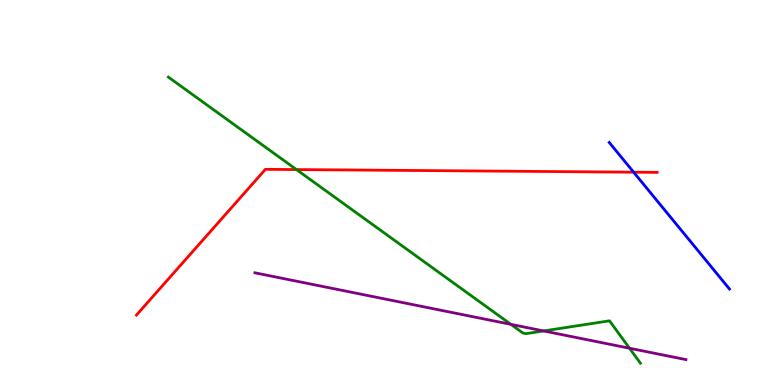[{'lines': ['blue', 'red'], 'intersections': [{'x': 8.18, 'y': 5.53}]}, {'lines': ['green', 'red'], 'intersections': [{'x': 3.83, 'y': 5.6}]}, {'lines': ['purple', 'red'], 'intersections': []}, {'lines': ['blue', 'green'], 'intersections': []}, {'lines': ['blue', 'purple'], 'intersections': []}, {'lines': ['green', 'purple'], 'intersections': [{'x': 6.59, 'y': 1.58}, {'x': 7.01, 'y': 1.4}, {'x': 8.12, 'y': 0.955}]}]